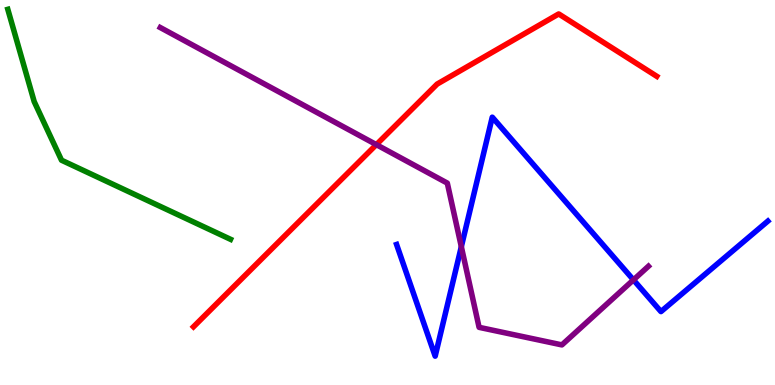[{'lines': ['blue', 'red'], 'intersections': []}, {'lines': ['green', 'red'], 'intersections': []}, {'lines': ['purple', 'red'], 'intersections': [{'x': 4.86, 'y': 6.24}]}, {'lines': ['blue', 'green'], 'intersections': []}, {'lines': ['blue', 'purple'], 'intersections': [{'x': 5.95, 'y': 3.59}, {'x': 8.17, 'y': 2.73}]}, {'lines': ['green', 'purple'], 'intersections': []}]